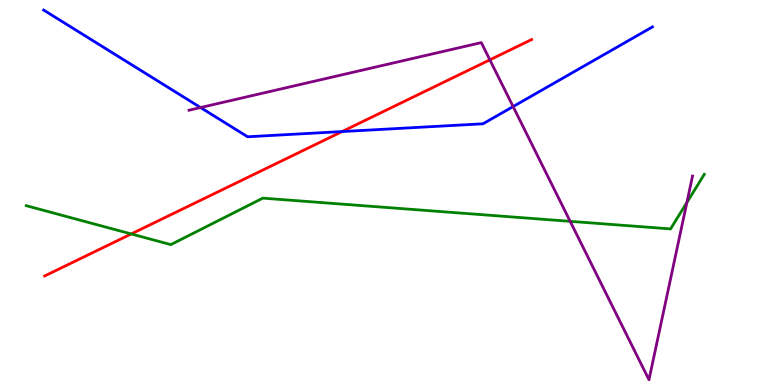[{'lines': ['blue', 'red'], 'intersections': [{'x': 4.41, 'y': 6.58}]}, {'lines': ['green', 'red'], 'intersections': [{'x': 1.69, 'y': 3.92}]}, {'lines': ['purple', 'red'], 'intersections': [{'x': 6.32, 'y': 8.45}]}, {'lines': ['blue', 'green'], 'intersections': []}, {'lines': ['blue', 'purple'], 'intersections': [{'x': 2.59, 'y': 7.21}, {'x': 6.62, 'y': 7.23}]}, {'lines': ['green', 'purple'], 'intersections': [{'x': 7.36, 'y': 4.25}, {'x': 8.86, 'y': 4.74}]}]